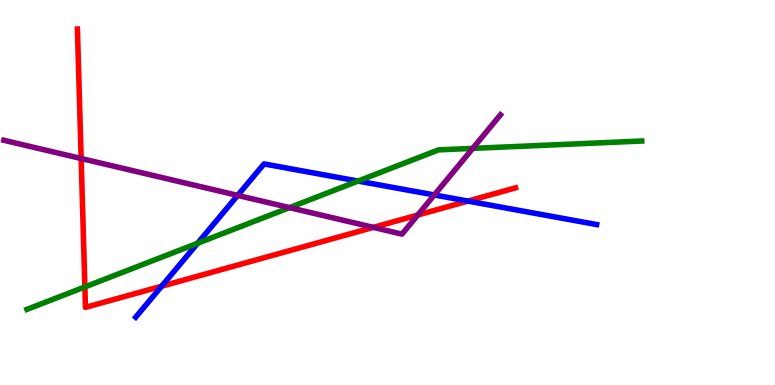[{'lines': ['blue', 'red'], 'intersections': [{'x': 2.09, 'y': 2.57}, {'x': 6.04, 'y': 4.78}]}, {'lines': ['green', 'red'], 'intersections': [{'x': 1.1, 'y': 2.55}]}, {'lines': ['purple', 'red'], 'intersections': [{'x': 1.05, 'y': 5.88}, {'x': 4.82, 'y': 4.09}, {'x': 5.39, 'y': 4.41}]}, {'lines': ['blue', 'green'], 'intersections': [{'x': 2.55, 'y': 3.68}, {'x': 4.62, 'y': 5.3}]}, {'lines': ['blue', 'purple'], 'intersections': [{'x': 3.07, 'y': 4.92}, {'x': 5.6, 'y': 4.94}]}, {'lines': ['green', 'purple'], 'intersections': [{'x': 3.74, 'y': 4.61}, {'x': 6.1, 'y': 6.15}]}]